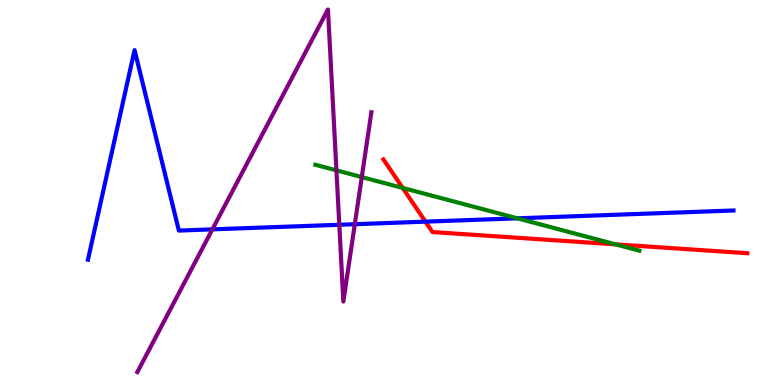[{'lines': ['blue', 'red'], 'intersections': [{'x': 5.49, 'y': 4.24}]}, {'lines': ['green', 'red'], 'intersections': [{'x': 5.2, 'y': 5.12}, {'x': 7.94, 'y': 3.65}]}, {'lines': ['purple', 'red'], 'intersections': []}, {'lines': ['blue', 'green'], 'intersections': [{'x': 6.68, 'y': 4.33}]}, {'lines': ['blue', 'purple'], 'intersections': [{'x': 2.74, 'y': 4.04}, {'x': 4.38, 'y': 4.16}, {'x': 4.58, 'y': 4.18}]}, {'lines': ['green', 'purple'], 'intersections': [{'x': 4.34, 'y': 5.57}, {'x': 4.67, 'y': 5.4}]}]